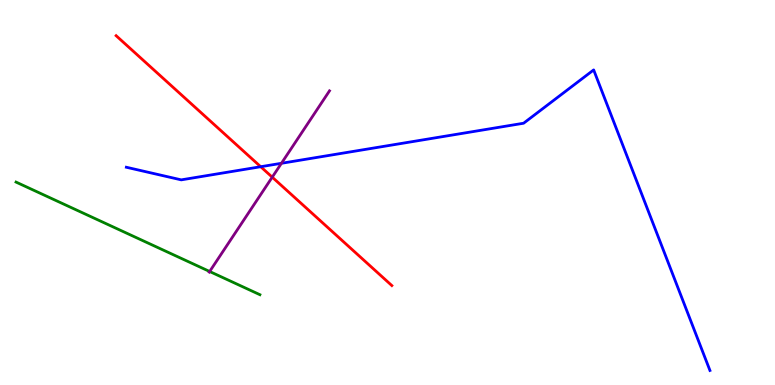[{'lines': ['blue', 'red'], 'intersections': [{'x': 3.36, 'y': 5.67}]}, {'lines': ['green', 'red'], 'intersections': []}, {'lines': ['purple', 'red'], 'intersections': [{'x': 3.51, 'y': 5.4}]}, {'lines': ['blue', 'green'], 'intersections': []}, {'lines': ['blue', 'purple'], 'intersections': [{'x': 3.63, 'y': 5.76}]}, {'lines': ['green', 'purple'], 'intersections': [{'x': 2.71, 'y': 2.95}]}]